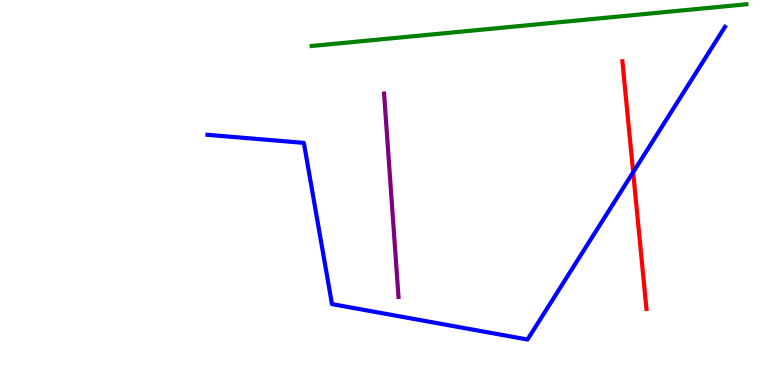[{'lines': ['blue', 'red'], 'intersections': [{'x': 8.17, 'y': 5.53}]}, {'lines': ['green', 'red'], 'intersections': []}, {'lines': ['purple', 'red'], 'intersections': []}, {'lines': ['blue', 'green'], 'intersections': []}, {'lines': ['blue', 'purple'], 'intersections': []}, {'lines': ['green', 'purple'], 'intersections': []}]